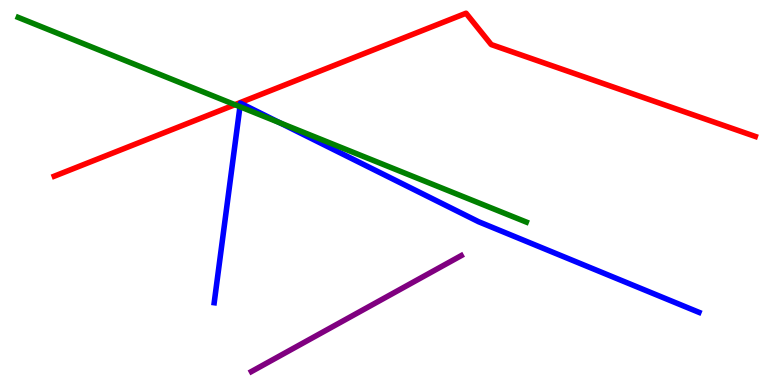[{'lines': ['blue', 'red'], 'intersections': []}, {'lines': ['green', 'red'], 'intersections': [{'x': 3.03, 'y': 7.28}]}, {'lines': ['purple', 'red'], 'intersections': []}, {'lines': ['blue', 'green'], 'intersections': [{'x': 3.1, 'y': 7.23}, {'x': 3.61, 'y': 6.81}]}, {'lines': ['blue', 'purple'], 'intersections': []}, {'lines': ['green', 'purple'], 'intersections': []}]